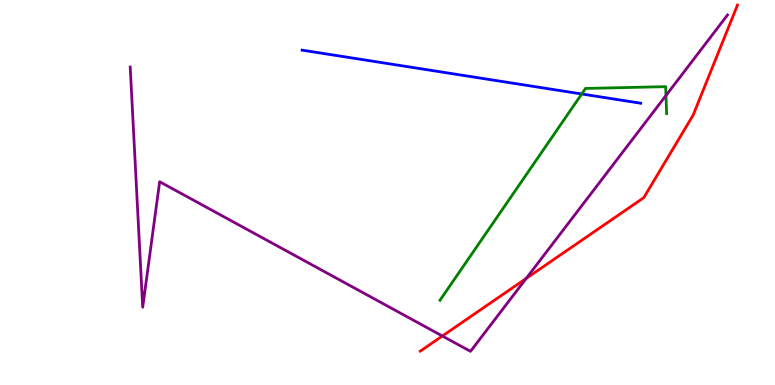[{'lines': ['blue', 'red'], 'intersections': []}, {'lines': ['green', 'red'], 'intersections': []}, {'lines': ['purple', 'red'], 'intersections': [{'x': 5.71, 'y': 1.27}, {'x': 6.79, 'y': 2.77}]}, {'lines': ['blue', 'green'], 'intersections': [{'x': 7.51, 'y': 7.56}]}, {'lines': ['blue', 'purple'], 'intersections': []}, {'lines': ['green', 'purple'], 'intersections': [{'x': 8.59, 'y': 7.52}]}]